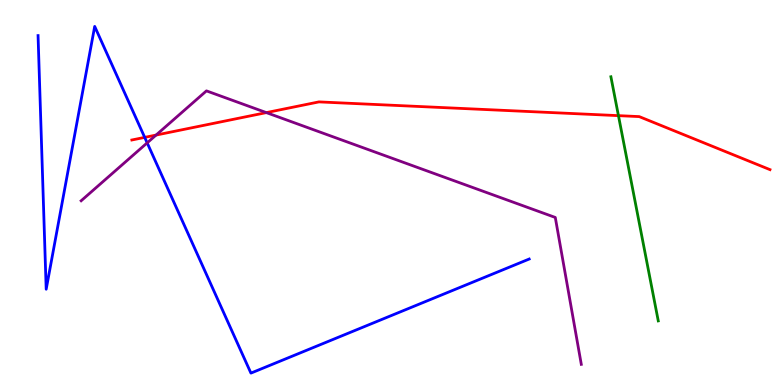[{'lines': ['blue', 'red'], 'intersections': [{'x': 1.87, 'y': 6.43}]}, {'lines': ['green', 'red'], 'intersections': [{'x': 7.98, 'y': 7.0}]}, {'lines': ['purple', 'red'], 'intersections': [{'x': 2.01, 'y': 6.49}, {'x': 3.44, 'y': 7.08}]}, {'lines': ['blue', 'green'], 'intersections': []}, {'lines': ['blue', 'purple'], 'intersections': [{'x': 1.9, 'y': 6.29}]}, {'lines': ['green', 'purple'], 'intersections': []}]